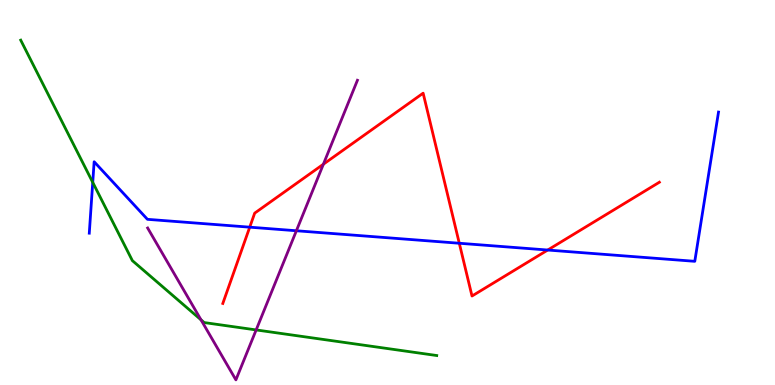[{'lines': ['blue', 'red'], 'intersections': [{'x': 3.22, 'y': 4.1}, {'x': 5.93, 'y': 3.68}, {'x': 7.07, 'y': 3.51}]}, {'lines': ['green', 'red'], 'intersections': []}, {'lines': ['purple', 'red'], 'intersections': [{'x': 4.17, 'y': 5.73}]}, {'lines': ['blue', 'green'], 'intersections': [{'x': 1.2, 'y': 5.26}]}, {'lines': ['blue', 'purple'], 'intersections': [{'x': 3.82, 'y': 4.01}]}, {'lines': ['green', 'purple'], 'intersections': [{'x': 2.59, 'y': 1.69}, {'x': 3.31, 'y': 1.43}]}]